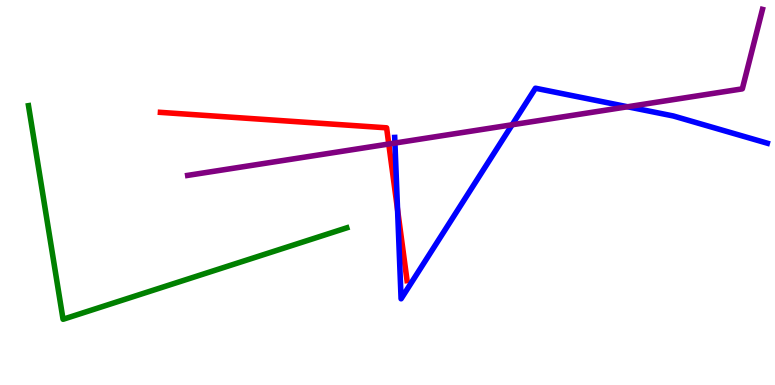[{'lines': ['blue', 'red'], 'intersections': [{'x': 5.13, 'y': 4.55}]}, {'lines': ['green', 'red'], 'intersections': []}, {'lines': ['purple', 'red'], 'intersections': [{'x': 5.02, 'y': 6.26}]}, {'lines': ['blue', 'green'], 'intersections': []}, {'lines': ['blue', 'purple'], 'intersections': [{'x': 5.1, 'y': 6.28}, {'x': 6.61, 'y': 6.76}, {'x': 8.1, 'y': 7.23}]}, {'lines': ['green', 'purple'], 'intersections': []}]